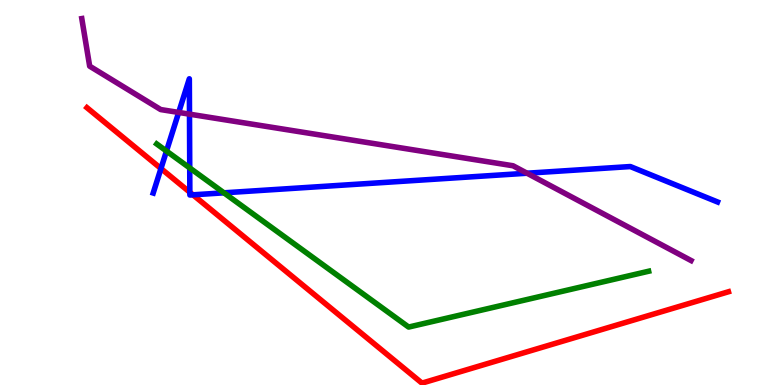[{'lines': ['blue', 'red'], 'intersections': [{'x': 2.08, 'y': 5.62}, {'x': 2.45, 'y': 5.01}, {'x': 2.49, 'y': 4.94}]}, {'lines': ['green', 'red'], 'intersections': []}, {'lines': ['purple', 'red'], 'intersections': []}, {'lines': ['blue', 'green'], 'intersections': [{'x': 2.15, 'y': 6.08}, {'x': 2.45, 'y': 5.64}, {'x': 2.89, 'y': 4.99}]}, {'lines': ['blue', 'purple'], 'intersections': [{'x': 2.31, 'y': 7.08}, {'x': 2.45, 'y': 7.03}, {'x': 6.8, 'y': 5.5}]}, {'lines': ['green', 'purple'], 'intersections': []}]